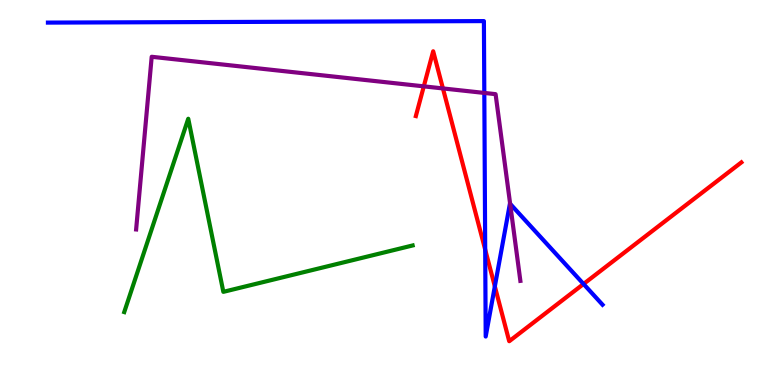[{'lines': ['blue', 'red'], 'intersections': [{'x': 6.26, 'y': 3.52}, {'x': 6.38, 'y': 2.56}, {'x': 7.53, 'y': 2.62}]}, {'lines': ['green', 'red'], 'intersections': []}, {'lines': ['purple', 'red'], 'intersections': [{'x': 5.47, 'y': 7.76}, {'x': 5.72, 'y': 7.7}]}, {'lines': ['blue', 'green'], 'intersections': []}, {'lines': ['blue', 'purple'], 'intersections': [{'x': 6.25, 'y': 7.59}, {'x': 6.58, 'y': 4.71}]}, {'lines': ['green', 'purple'], 'intersections': []}]